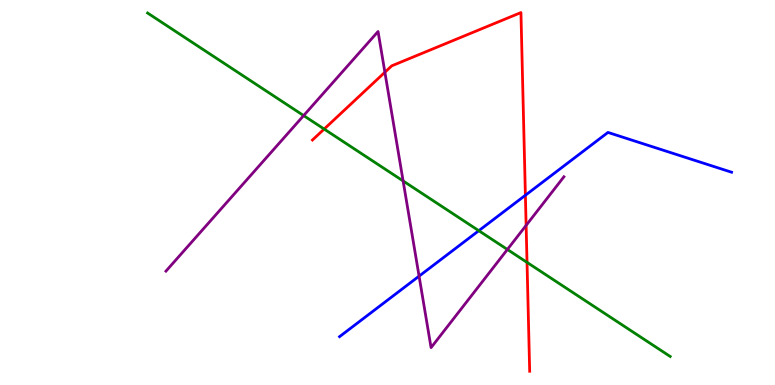[{'lines': ['blue', 'red'], 'intersections': [{'x': 6.78, 'y': 4.93}]}, {'lines': ['green', 'red'], 'intersections': [{'x': 4.18, 'y': 6.65}, {'x': 6.8, 'y': 3.18}]}, {'lines': ['purple', 'red'], 'intersections': [{'x': 4.97, 'y': 8.12}, {'x': 6.79, 'y': 4.15}]}, {'lines': ['blue', 'green'], 'intersections': [{'x': 6.18, 'y': 4.01}]}, {'lines': ['blue', 'purple'], 'intersections': [{'x': 5.41, 'y': 2.83}]}, {'lines': ['green', 'purple'], 'intersections': [{'x': 3.92, 'y': 7.0}, {'x': 5.2, 'y': 5.3}, {'x': 6.55, 'y': 3.52}]}]